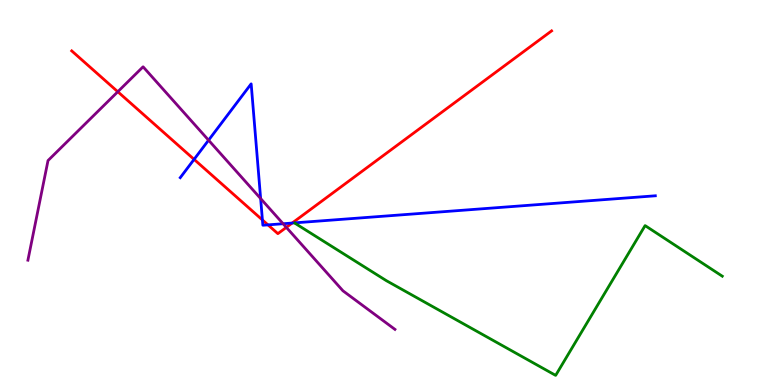[{'lines': ['blue', 'red'], 'intersections': [{'x': 2.5, 'y': 5.86}, {'x': 3.39, 'y': 4.29}, {'x': 3.46, 'y': 4.16}, {'x': 3.77, 'y': 4.21}]}, {'lines': ['green', 'red'], 'intersections': []}, {'lines': ['purple', 'red'], 'intersections': [{'x': 1.52, 'y': 7.62}, {'x': 3.69, 'y': 4.09}]}, {'lines': ['blue', 'green'], 'intersections': []}, {'lines': ['blue', 'purple'], 'intersections': [{'x': 2.69, 'y': 6.36}, {'x': 3.36, 'y': 4.84}, {'x': 3.65, 'y': 4.19}]}, {'lines': ['green', 'purple'], 'intersections': []}]